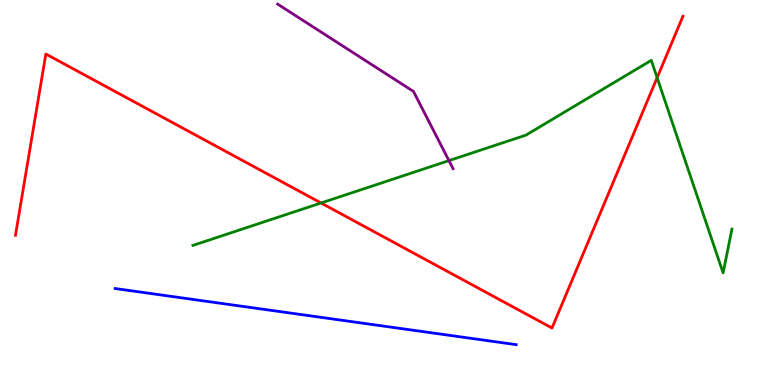[{'lines': ['blue', 'red'], 'intersections': []}, {'lines': ['green', 'red'], 'intersections': [{'x': 4.14, 'y': 4.73}, {'x': 8.48, 'y': 7.98}]}, {'lines': ['purple', 'red'], 'intersections': []}, {'lines': ['blue', 'green'], 'intersections': []}, {'lines': ['blue', 'purple'], 'intersections': []}, {'lines': ['green', 'purple'], 'intersections': [{'x': 5.79, 'y': 5.83}]}]